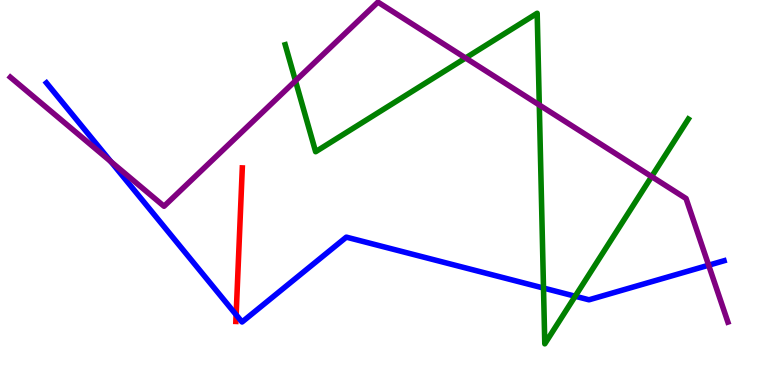[{'lines': ['blue', 'red'], 'intersections': [{'x': 3.05, 'y': 1.82}]}, {'lines': ['green', 'red'], 'intersections': []}, {'lines': ['purple', 'red'], 'intersections': []}, {'lines': ['blue', 'green'], 'intersections': [{'x': 7.01, 'y': 2.52}, {'x': 7.42, 'y': 2.31}]}, {'lines': ['blue', 'purple'], 'intersections': [{'x': 1.43, 'y': 5.8}, {'x': 9.14, 'y': 3.11}]}, {'lines': ['green', 'purple'], 'intersections': [{'x': 3.81, 'y': 7.9}, {'x': 6.01, 'y': 8.49}, {'x': 6.96, 'y': 7.27}, {'x': 8.41, 'y': 5.41}]}]